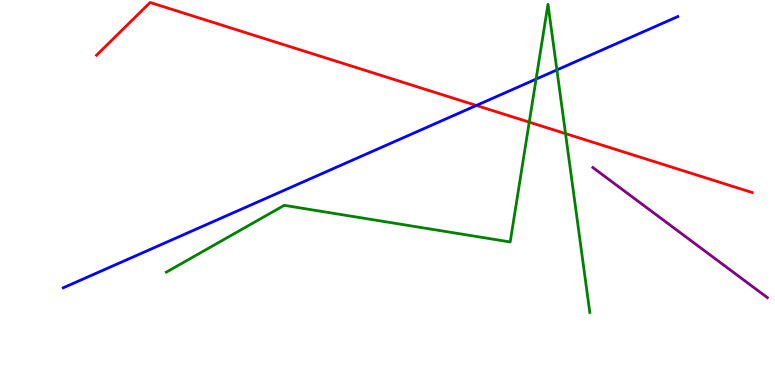[{'lines': ['blue', 'red'], 'intersections': [{'x': 6.15, 'y': 7.26}]}, {'lines': ['green', 'red'], 'intersections': [{'x': 6.83, 'y': 6.83}, {'x': 7.3, 'y': 6.53}]}, {'lines': ['purple', 'red'], 'intersections': []}, {'lines': ['blue', 'green'], 'intersections': [{'x': 6.92, 'y': 7.95}, {'x': 7.19, 'y': 8.18}]}, {'lines': ['blue', 'purple'], 'intersections': []}, {'lines': ['green', 'purple'], 'intersections': []}]